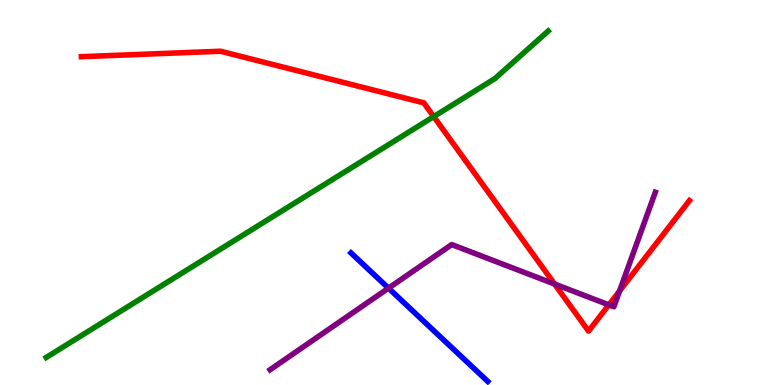[{'lines': ['blue', 'red'], 'intersections': []}, {'lines': ['green', 'red'], 'intersections': [{'x': 5.6, 'y': 6.97}]}, {'lines': ['purple', 'red'], 'intersections': [{'x': 7.16, 'y': 2.62}, {'x': 7.86, 'y': 2.08}, {'x': 7.99, 'y': 2.44}]}, {'lines': ['blue', 'green'], 'intersections': []}, {'lines': ['blue', 'purple'], 'intersections': [{'x': 5.01, 'y': 2.52}]}, {'lines': ['green', 'purple'], 'intersections': []}]